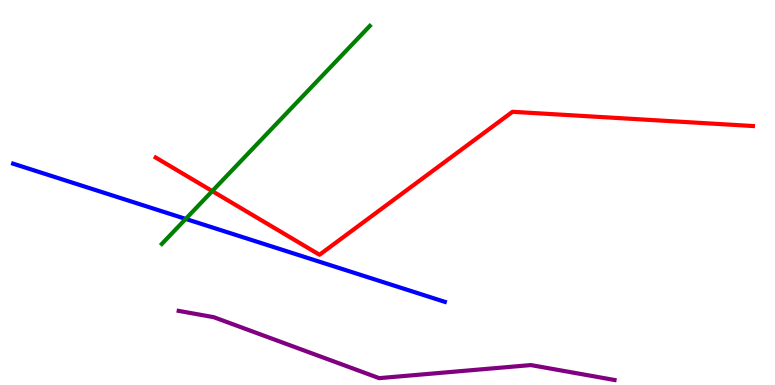[{'lines': ['blue', 'red'], 'intersections': []}, {'lines': ['green', 'red'], 'intersections': [{'x': 2.74, 'y': 5.04}]}, {'lines': ['purple', 'red'], 'intersections': []}, {'lines': ['blue', 'green'], 'intersections': [{'x': 2.4, 'y': 4.31}]}, {'lines': ['blue', 'purple'], 'intersections': []}, {'lines': ['green', 'purple'], 'intersections': []}]